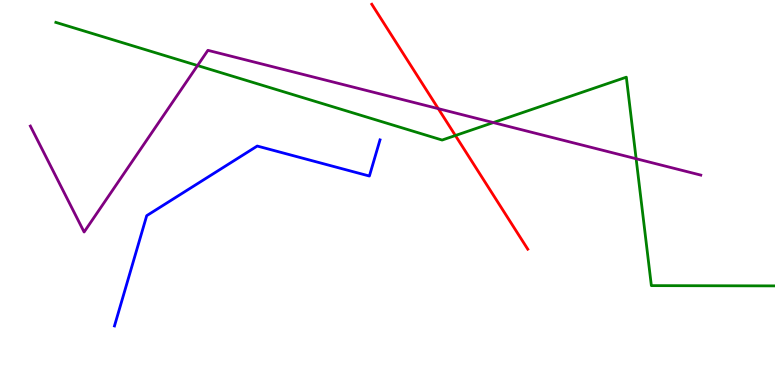[{'lines': ['blue', 'red'], 'intersections': []}, {'lines': ['green', 'red'], 'intersections': [{'x': 5.88, 'y': 6.48}]}, {'lines': ['purple', 'red'], 'intersections': [{'x': 5.66, 'y': 7.18}]}, {'lines': ['blue', 'green'], 'intersections': []}, {'lines': ['blue', 'purple'], 'intersections': []}, {'lines': ['green', 'purple'], 'intersections': [{'x': 2.55, 'y': 8.3}, {'x': 6.37, 'y': 6.82}, {'x': 8.21, 'y': 5.88}]}]